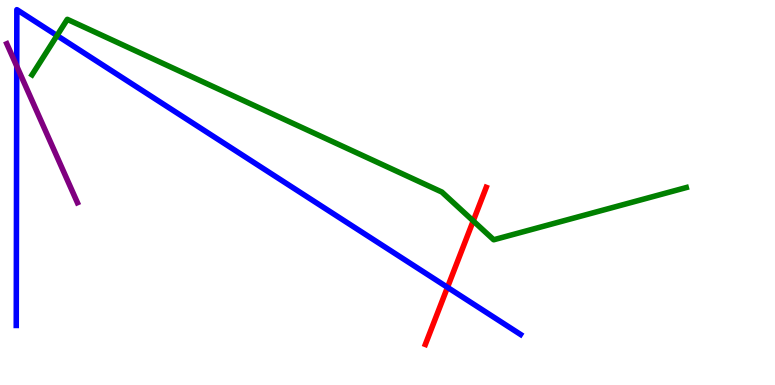[{'lines': ['blue', 'red'], 'intersections': [{'x': 5.77, 'y': 2.54}]}, {'lines': ['green', 'red'], 'intersections': [{'x': 6.11, 'y': 4.26}]}, {'lines': ['purple', 'red'], 'intersections': []}, {'lines': ['blue', 'green'], 'intersections': [{'x': 0.736, 'y': 9.08}]}, {'lines': ['blue', 'purple'], 'intersections': [{'x': 0.216, 'y': 8.28}]}, {'lines': ['green', 'purple'], 'intersections': []}]